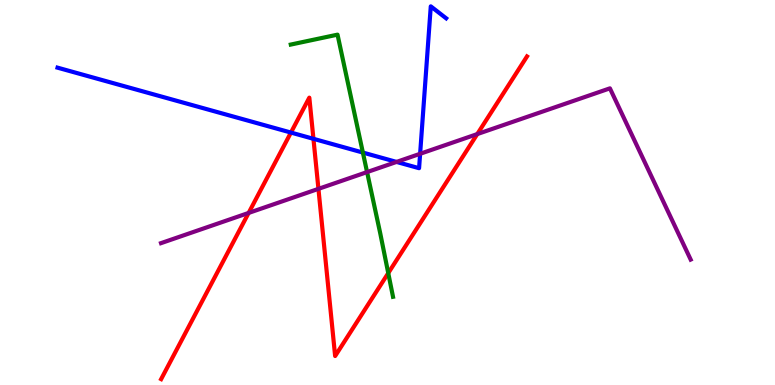[{'lines': ['blue', 'red'], 'intersections': [{'x': 3.75, 'y': 6.56}, {'x': 4.04, 'y': 6.39}]}, {'lines': ['green', 'red'], 'intersections': [{'x': 5.01, 'y': 2.91}]}, {'lines': ['purple', 'red'], 'intersections': [{'x': 3.21, 'y': 4.47}, {'x': 4.11, 'y': 5.09}, {'x': 6.16, 'y': 6.52}]}, {'lines': ['blue', 'green'], 'intersections': [{'x': 4.68, 'y': 6.04}]}, {'lines': ['blue', 'purple'], 'intersections': [{'x': 5.12, 'y': 5.79}, {'x': 5.42, 'y': 6.01}]}, {'lines': ['green', 'purple'], 'intersections': [{'x': 4.74, 'y': 5.53}]}]